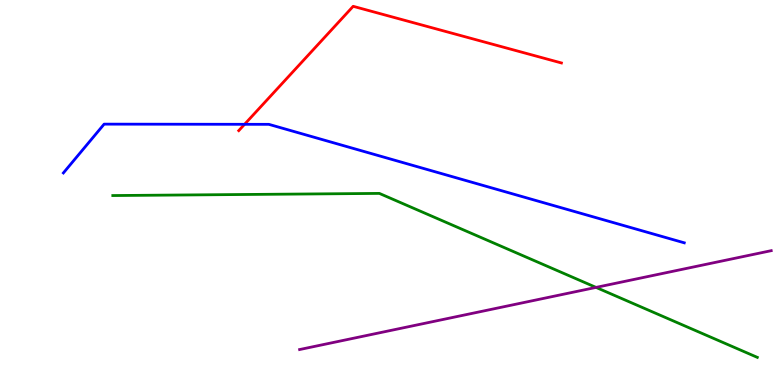[{'lines': ['blue', 'red'], 'intersections': [{'x': 3.16, 'y': 6.77}]}, {'lines': ['green', 'red'], 'intersections': []}, {'lines': ['purple', 'red'], 'intersections': []}, {'lines': ['blue', 'green'], 'intersections': []}, {'lines': ['blue', 'purple'], 'intersections': []}, {'lines': ['green', 'purple'], 'intersections': [{'x': 7.69, 'y': 2.54}]}]